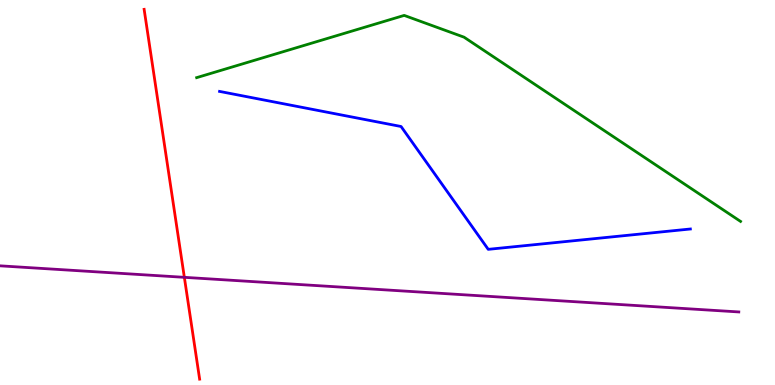[{'lines': ['blue', 'red'], 'intersections': []}, {'lines': ['green', 'red'], 'intersections': []}, {'lines': ['purple', 'red'], 'intersections': [{'x': 2.38, 'y': 2.8}]}, {'lines': ['blue', 'green'], 'intersections': []}, {'lines': ['blue', 'purple'], 'intersections': []}, {'lines': ['green', 'purple'], 'intersections': []}]